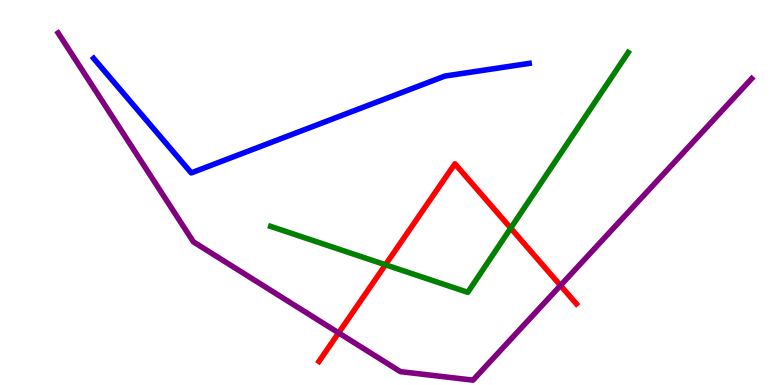[{'lines': ['blue', 'red'], 'intersections': []}, {'lines': ['green', 'red'], 'intersections': [{'x': 4.97, 'y': 3.12}, {'x': 6.59, 'y': 4.07}]}, {'lines': ['purple', 'red'], 'intersections': [{'x': 4.37, 'y': 1.35}, {'x': 7.23, 'y': 2.58}]}, {'lines': ['blue', 'green'], 'intersections': []}, {'lines': ['blue', 'purple'], 'intersections': []}, {'lines': ['green', 'purple'], 'intersections': []}]